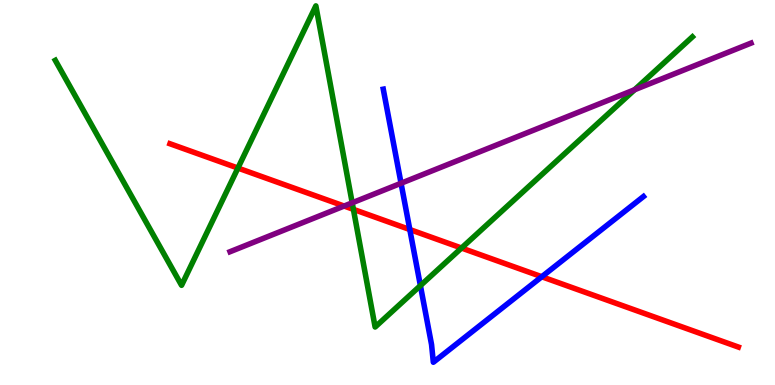[{'lines': ['blue', 'red'], 'intersections': [{'x': 5.29, 'y': 4.04}, {'x': 6.99, 'y': 2.81}]}, {'lines': ['green', 'red'], 'intersections': [{'x': 3.07, 'y': 5.63}, {'x': 4.56, 'y': 4.56}, {'x': 5.95, 'y': 3.56}]}, {'lines': ['purple', 'red'], 'intersections': [{'x': 4.44, 'y': 4.65}]}, {'lines': ['blue', 'green'], 'intersections': [{'x': 5.42, 'y': 2.58}]}, {'lines': ['blue', 'purple'], 'intersections': [{'x': 5.17, 'y': 5.24}]}, {'lines': ['green', 'purple'], 'intersections': [{'x': 4.54, 'y': 4.73}, {'x': 8.19, 'y': 7.67}]}]